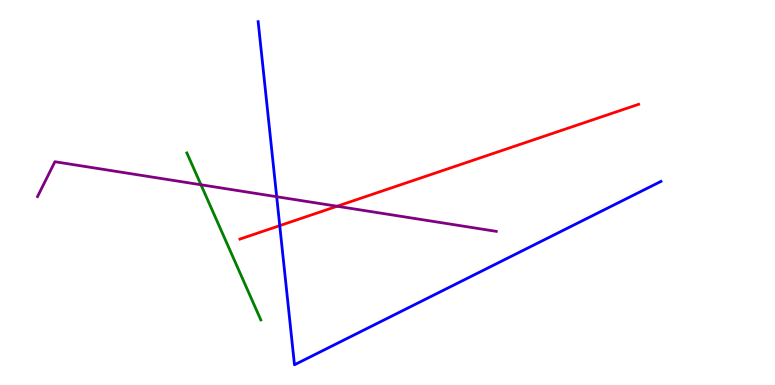[{'lines': ['blue', 'red'], 'intersections': [{'x': 3.61, 'y': 4.14}]}, {'lines': ['green', 'red'], 'intersections': []}, {'lines': ['purple', 'red'], 'intersections': [{'x': 4.35, 'y': 4.64}]}, {'lines': ['blue', 'green'], 'intersections': []}, {'lines': ['blue', 'purple'], 'intersections': [{'x': 3.57, 'y': 4.89}]}, {'lines': ['green', 'purple'], 'intersections': [{'x': 2.59, 'y': 5.2}]}]